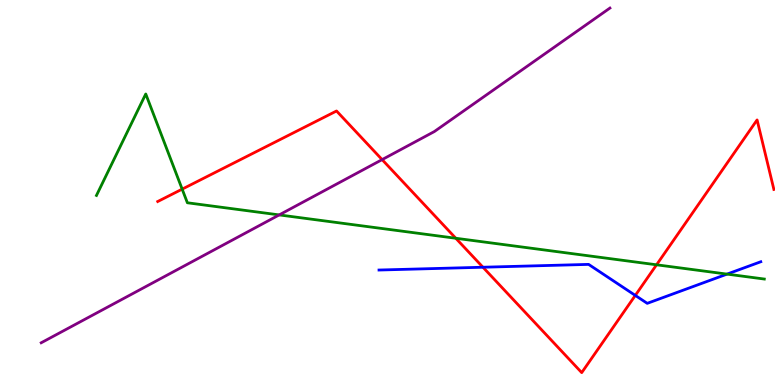[{'lines': ['blue', 'red'], 'intersections': [{'x': 6.23, 'y': 3.06}, {'x': 8.2, 'y': 2.33}]}, {'lines': ['green', 'red'], 'intersections': [{'x': 2.35, 'y': 5.09}, {'x': 5.88, 'y': 3.81}, {'x': 8.47, 'y': 3.12}]}, {'lines': ['purple', 'red'], 'intersections': [{'x': 4.93, 'y': 5.85}]}, {'lines': ['blue', 'green'], 'intersections': [{'x': 9.38, 'y': 2.88}]}, {'lines': ['blue', 'purple'], 'intersections': []}, {'lines': ['green', 'purple'], 'intersections': [{'x': 3.6, 'y': 4.42}]}]